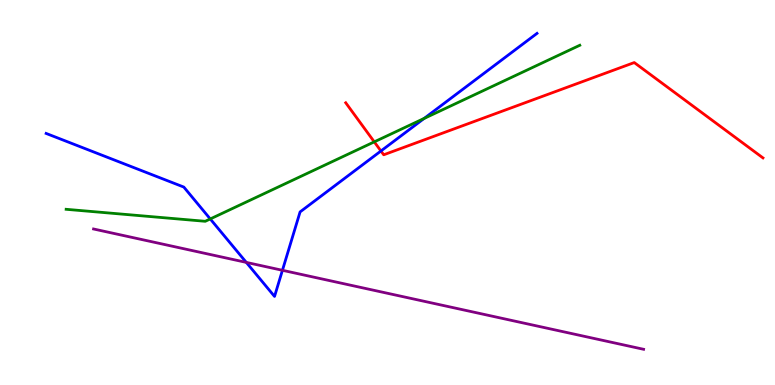[{'lines': ['blue', 'red'], 'intersections': [{'x': 4.92, 'y': 6.08}]}, {'lines': ['green', 'red'], 'intersections': [{'x': 4.83, 'y': 6.32}]}, {'lines': ['purple', 'red'], 'intersections': []}, {'lines': ['blue', 'green'], 'intersections': [{'x': 2.71, 'y': 4.31}, {'x': 5.47, 'y': 6.92}]}, {'lines': ['blue', 'purple'], 'intersections': [{'x': 3.18, 'y': 3.18}, {'x': 3.64, 'y': 2.98}]}, {'lines': ['green', 'purple'], 'intersections': []}]